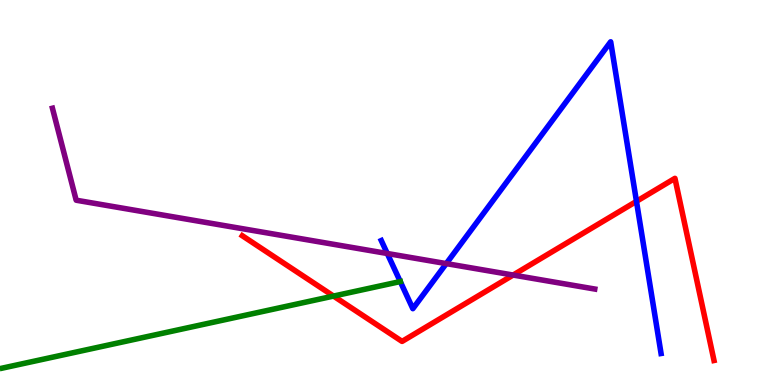[{'lines': ['blue', 'red'], 'intersections': [{'x': 8.21, 'y': 4.77}]}, {'lines': ['green', 'red'], 'intersections': [{'x': 4.3, 'y': 2.31}]}, {'lines': ['purple', 'red'], 'intersections': [{'x': 6.62, 'y': 2.86}]}, {'lines': ['blue', 'green'], 'intersections': [{'x': 5.16, 'y': 2.69}]}, {'lines': ['blue', 'purple'], 'intersections': [{'x': 5.0, 'y': 3.42}, {'x': 5.76, 'y': 3.15}]}, {'lines': ['green', 'purple'], 'intersections': []}]